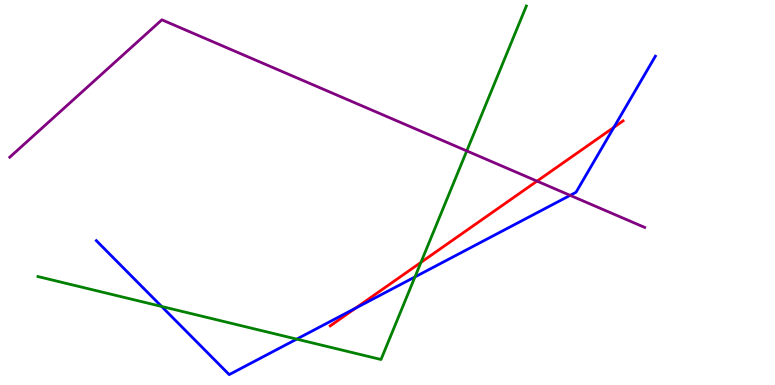[{'lines': ['blue', 'red'], 'intersections': [{'x': 4.59, 'y': 1.99}, {'x': 7.92, 'y': 6.69}]}, {'lines': ['green', 'red'], 'intersections': [{'x': 5.43, 'y': 3.18}]}, {'lines': ['purple', 'red'], 'intersections': [{'x': 6.93, 'y': 5.3}]}, {'lines': ['blue', 'green'], 'intersections': [{'x': 2.09, 'y': 2.04}, {'x': 3.83, 'y': 1.19}, {'x': 5.35, 'y': 2.81}]}, {'lines': ['blue', 'purple'], 'intersections': [{'x': 7.36, 'y': 4.93}]}, {'lines': ['green', 'purple'], 'intersections': [{'x': 6.02, 'y': 6.08}]}]